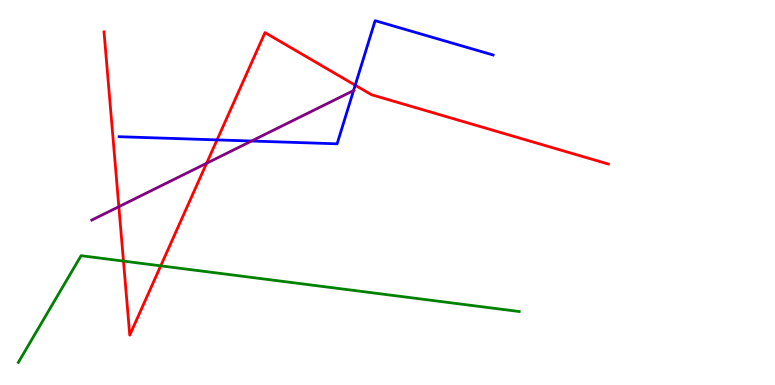[{'lines': ['blue', 'red'], 'intersections': [{'x': 2.8, 'y': 6.37}, {'x': 4.58, 'y': 7.79}]}, {'lines': ['green', 'red'], 'intersections': [{'x': 1.59, 'y': 3.22}, {'x': 2.07, 'y': 3.1}]}, {'lines': ['purple', 'red'], 'intersections': [{'x': 1.53, 'y': 4.63}, {'x': 2.67, 'y': 5.76}]}, {'lines': ['blue', 'green'], 'intersections': []}, {'lines': ['blue', 'purple'], 'intersections': [{'x': 3.25, 'y': 6.34}, {'x': 4.56, 'y': 7.65}]}, {'lines': ['green', 'purple'], 'intersections': []}]